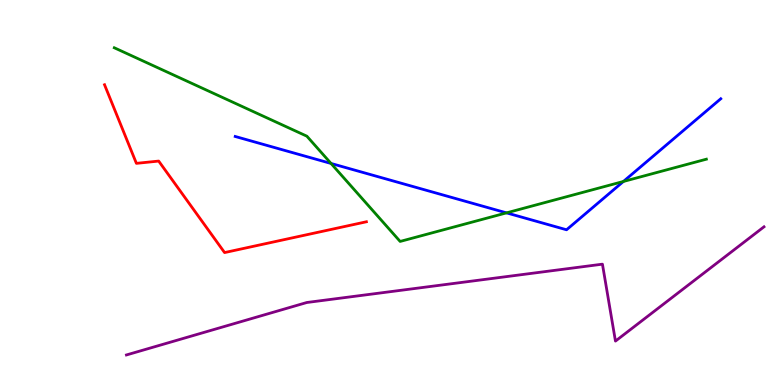[{'lines': ['blue', 'red'], 'intersections': []}, {'lines': ['green', 'red'], 'intersections': []}, {'lines': ['purple', 'red'], 'intersections': []}, {'lines': ['blue', 'green'], 'intersections': [{'x': 4.27, 'y': 5.75}, {'x': 6.54, 'y': 4.47}, {'x': 8.04, 'y': 5.29}]}, {'lines': ['blue', 'purple'], 'intersections': []}, {'lines': ['green', 'purple'], 'intersections': []}]